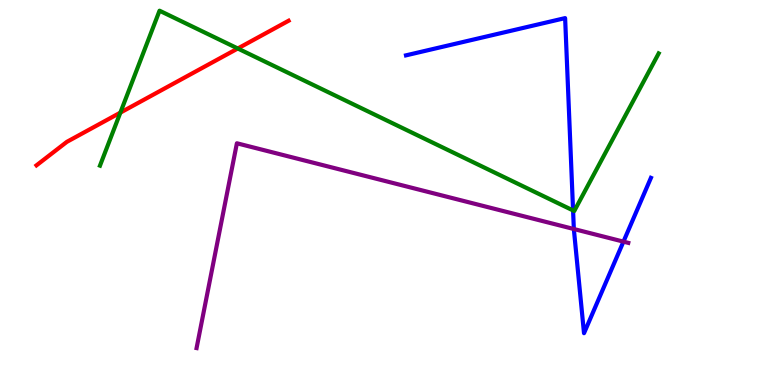[{'lines': ['blue', 'red'], 'intersections': []}, {'lines': ['green', 'red'], 'intersections': [{'x': 1.55, 'y': 7.07}, {'x': 3.07, 'y': 8.74}]}, {'lines': ['purple', 'red'], 'intersections': []}, {'lines': ['blue', 'green'], 'intersections': [{'x': 7.39, 'y': 4.53}]}, {'lines': ['blue', 'purple'], 'intersections': [{'x': 7.4, 'y': 4.05}, {'x': 8.04, 'y': 3.72}]}, {'lines': ['green', 'purple'], 'intersections': []}]